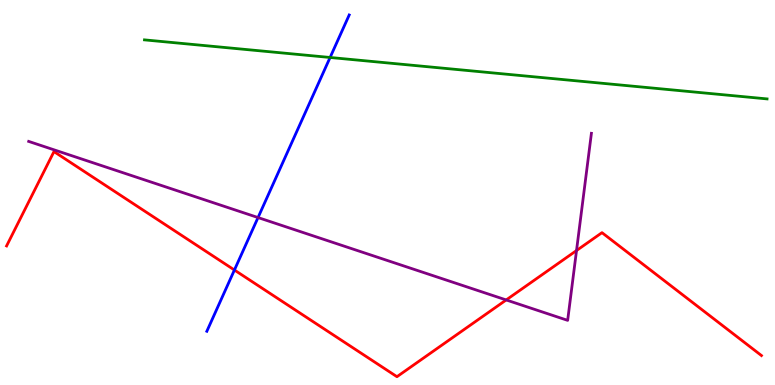[{'lines': ['blue', 'red'], 'intersections': [{'x': 3.02, 'y': 2.99}]}, {'lines': ['green', 'red'], 'intersections': []}, {'lines': ['purple', 'red'], 'intersections': [{'x': 6.53, 'y': 2.21}, {'x': 7.44, 'y': 3.49}]}, {'lines': ['blue', 'green'], 'intersections': [{'x': 4.26, 'y': 8.51}]}, {'lines': ['blue', 'purple'], 'intersections': [{'x': 3.33, 'y': 4.35}]}, {'lines': ['green', 'purple'], 'intersections': []}]